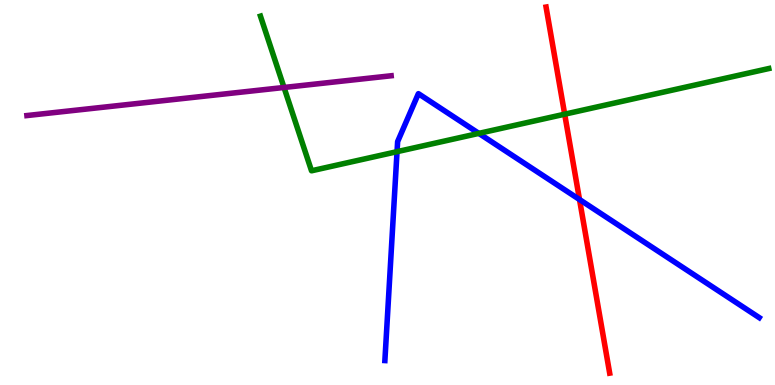[{'lines': ['blue', 'red'], 'intersections': [{'x': 7.48, 'y': 4.82}]}, {'lines': ['green', 'red'], 'intersections': [{'x': 7.29, 'y': 7.03}]}, {'lines': ['purple', 'red'], 'intersections': []}, {'lines': ['blue', 'green'], 'intersections': [{'x': 5.12, 'y': 6.06}, {'x': 6.18, 'y': 6.54}]}, {'lines': ['blue', 'purple'], 'intersections': []}, {'lines': ['green', 'purple'], 'intersections': [{'x': 3.66, 'y': 7.73}]}]